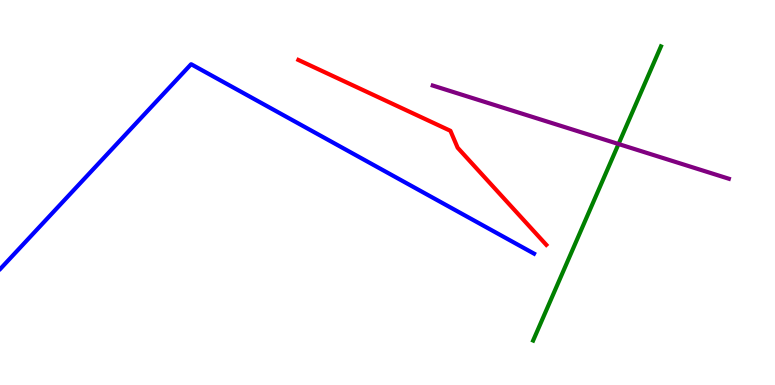[{'lines': ['blue', 'red'], 'intersections': []}, {'lines': ['green', 'red'], 'intersections': []}, {'lines': ['purple', 'red'], 'intersections': []}, {'lines': ['blue', 'green'], 'intersections': []}, {'lines': ['blue', 'purple'], 'intersections': []}, {'lines': ['green', 'purple'], 'intersections': [{'x': 7.98, 'y': 6.26}]}]